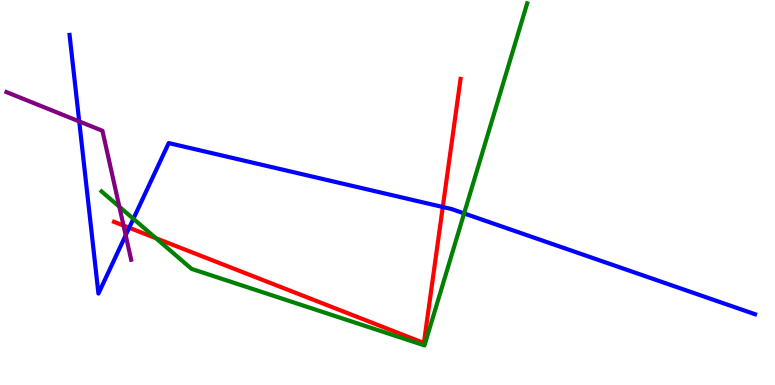[{'lines': ['blue', 'red'], 'intersections': [{'x': 1.67, 'y': 4.08}, {'x': 5.71, 'y': 4.62}]}, {'lines': ['green', 'red'], 'intersections': [{'x': 2.01, 'y': 3.81}]}, {'lines': ['purple', 'red'], 'intersections': [{'x': 1.59, 'y': 4.14}]}, {'lines': ['blue', 'green'], 'intersections': [{'x': 1.72, 'y': 4.32}, {'x': 5.99, 'y': 4.46}]}, {'lines': ['blue', 'purple'], 'intersections': [{'x': 1.02, 'y': 6.85}, {'x': 1.62, 'y': 3.89}]}, {'lines': ['green', 'purple'], 'intersections': [{'x': 1.54, 'y': 4.63}]}]